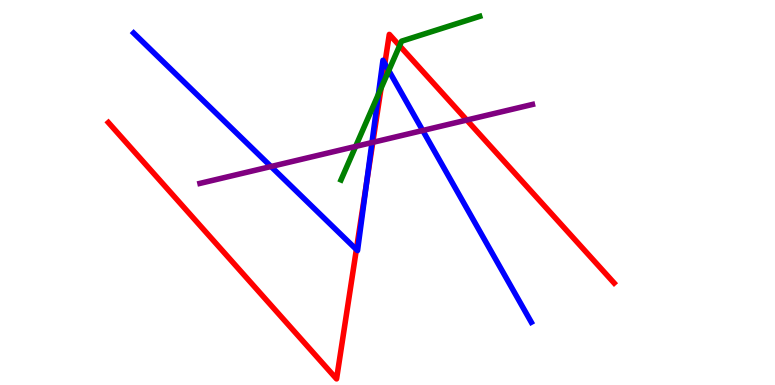[{'lines': ['blue', 'red'], 'intersections': [{'x': 4.6, 'y': 3.52}, {'x': 4.73, 'y': 5.25}, {'x': 4.97, 'y': 8.35}]}, {'lines': ['green', 'red'], 'intersections': [{'x': 4.92, 'y': 7.71}, {'x': 5.16, 'y': 8.81}]}, {'lines': ['purple', 'red'], 'intersections': [{'x': 4.81, 'y': 6.3}, {'x': 6.02, 'y': 6.88}]}, {'lines': ['blue', 'green'], 'intersections': [{'x': 4.88, 'y': 7.55}, {'x': 5.02, 'y': 8.17}]}, {'lines': ['blue', 'purple'], 'intersections': [{'x': 3.5, 'y': 5.67}, {'x': 4.8, 'y': 6.3}, {'x': 5.45, 'y': 6.61}]}, {'lines': ['green', 'purple'], 'intersections': [{'x': 4.59, 'y': 6.2}]}]